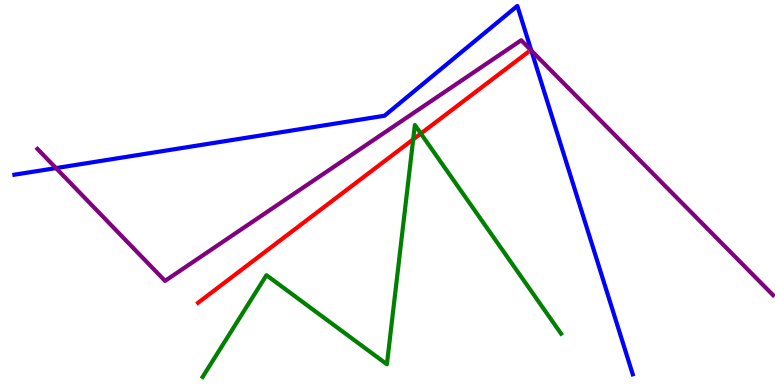[{'lines': ['blue', 'red'], 'intersections': []}, {'lines': ['green', 'red'], 'intersections': [{'x': 5.33, 'y': 6.38}, {'x': 5.43, 'y': 6.53}]}, {'lines': ['purple', 'red'], 'intersections': []}, {'lines': ['blue', 'green'], 'intersections': []}, {'lines': ['blue', 'purple'], 'intersections': [{'x': 0.723, 'y': 5.63}, {'x': 6.86, 'y': 8.69}]}, {'lines': ['green', 'purple'], 'intersections': []}]